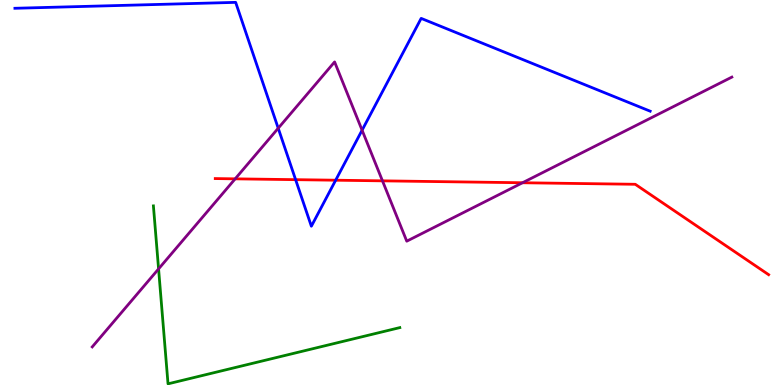[{'lines': ['blue', 'red'], 'intersections': [{'x': 3.81, 'y': 5.33}, {'x': 4.33, 'y': 5.32}]}, {'lines': ['green', 'red'], 'intersections': []}, {'lines': ['purple', 'red'], 'intersections': [{'x': 3.03, 'y': 5.35}, {'x': 4.94, 'y': 5.3}, {'x': 6.74, 'y': 5.25}]}, {'lines': ['blue', 'green'], 'intersections': []}, {'lines': ['blue', 'purple'], 'intersections': [{'x': 3.59, 'y': 6.67}, {'x': 4.67, 'y': 6.62}]}, {'lines': ['green', 'purple'], 'intersections': [{'x': 2.05, 'y': 3.02}]}]